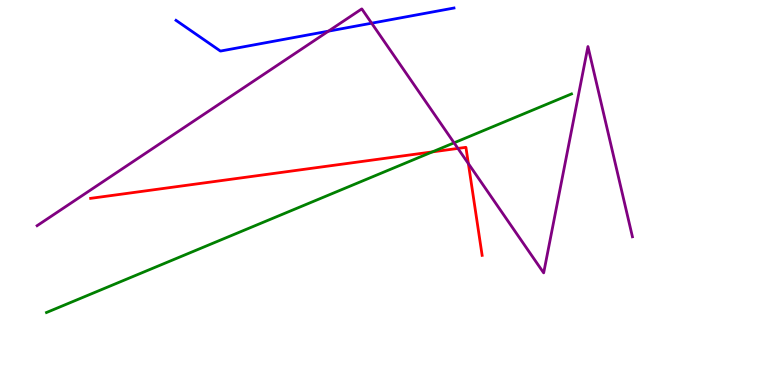[{'lines': ['blue', 'red'], 'intersections': []}, {'lines': ['green', 'red'], 'intersections': [{'x': 5.58, 'y': 6.05}]}, {'lines': ['purple', 'red'], 'intersections': [{'x': 5.91, 'y': 6.15}, {'x': 6.04, 'y': 5.75}]}, {'lines': ['blue', 'green'], 'intersections': []}, {'lines': ['blue', 'purple'], 'intersections': [{'x': 4.24, 'y': 9.19}, {'x': 4.8, 'y': 9.4}]}, {'lines': ['green', 'purple'], 'intersections': [{'x': 5.86, 'y': 6.29}]}]